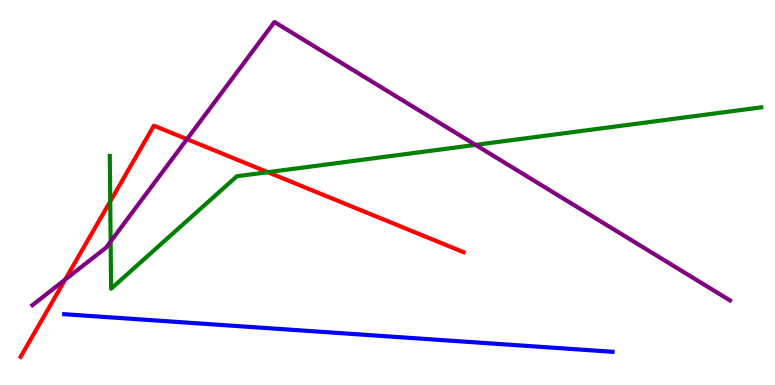[{'lines': ['blue', 'red'], 'intersections': []}, {'lines': ['green', 'red'], 'intersections': [{'x': 1.42, 'y': 4.77}, {'x': 3.46, 'y': 5.53}]}, {'lines': ['purple', 'red'], 'intersections': [{'x': 0.841, 'y': 2.74}, {'x': 2.41, 'y': 6.38}]}, {'lines': ['blue', 'green'], 'intersections': []}, {'lines': ['blue', 'purple'], 'intersections': []}, {'lines': ['green', 'purple'], 'intersections': [{'x': 1.43, 'y': 3.73}, {'x': 6.14, 'y': 6.24}]}]